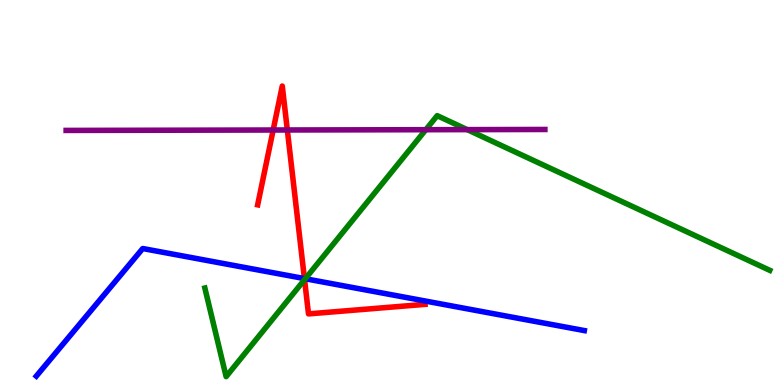[{'lines': ['blue', 'red'], 'intersections': [{'x': 3.93, 'y': 2.76}]}, {'lines': ['green', 'red'], 'intersections': [{'x': 3.93, 'y': 2.74}]}, {'lines': ['purple', 'red'], 'intersections': [{'x': 3.52, 'y': 6.62}, {'x': 3.71, 'y': 6.62}]}, {'lines': ['blue', 'green'], 'intersections': [{'x': 3.94, 'y': 2.76}]}, {'lines': ['blue', 'purple'], 'intersections': []}, {'lines': ['green', 'purple'], 'intersections': [{'x': 5.49, 'y': 6.63}, {'x': 6.03, 'y': 6.63}]}]